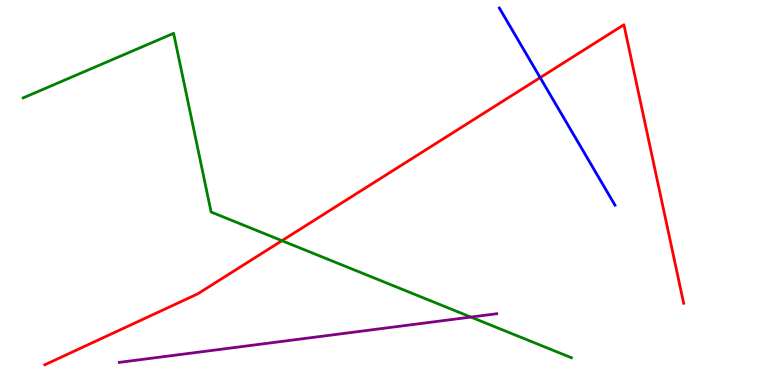[{'lines': ['blue', 'red'], 'intersections': [{'x': 6.97, 'y': 7.98}]}, {'lines': ['green', 'red'], 'intersections': [{'x': 3.64, 'y': 3.75}]}, {'lines': ['purple', 'red'], 'intersections': []}, {'lines': ['blue', 'green'], 'intersections': []}, {'lines': ['blue', 'purple'], 'intersections': []}, {'lines': ['green', 'purple'], 'intersections': [{'x': 6.08, 'y': 1.76}]}]